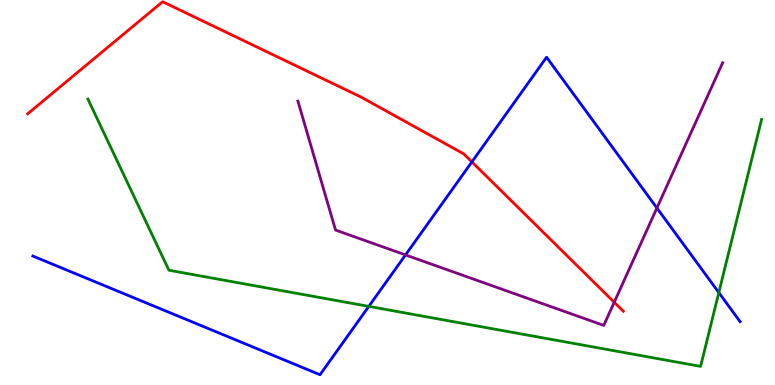[{'lines': ['blue', 'red'], 'intersections': [{'x': 6.09, 'y': 5.79}]}, {'lines': ['green', 'red'], 'intersections': []}, {'lines': ['purple', 'red'], 'intersections': [{'x': 7.93, 'y': 2.15}]}, {'lines': ['blue', 'green'], 'intersections': [{'x': 4.76, 'y': 2.04}, {'x': 9.28, 'y': 2.4}]}, {'lines': ['blue', 'purple'], 'intersections': [{'x': 5.23, 'y': 3.38}, {'x': 8.48, 'y': 4.6}]}, {'lines': ['green', 'purple'], 'intersections': []}]